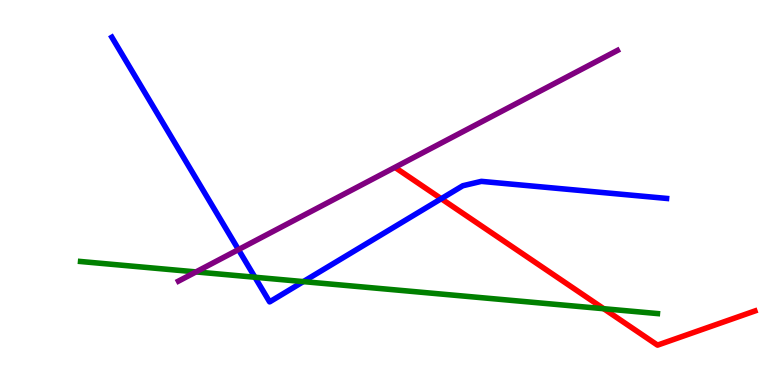[{'lines': ['blue', 'red'], 'intersections': [{'x': 5.69, 'y': 4.84}]}, {'lines': ['green', 'red'], 'intersections': [{'x': 7.79, 'y': 1.98}]}, {'lines': ['purple', 'red'], 'intersections': []}, {'lines': ['blue', 'green'], 'intersections': [{'x': 3.29, 'y': 2.8}, {'x': 3.91, 'y': 2.69}]}, {'lines': ['blue', 'purple'], 'intersections': [{'x': 3.08, 'y': 3.52}]}, {'lines': ['green', 'purple'], 'intersections': [{'x': 2.53, 'y': 2.94}]}]